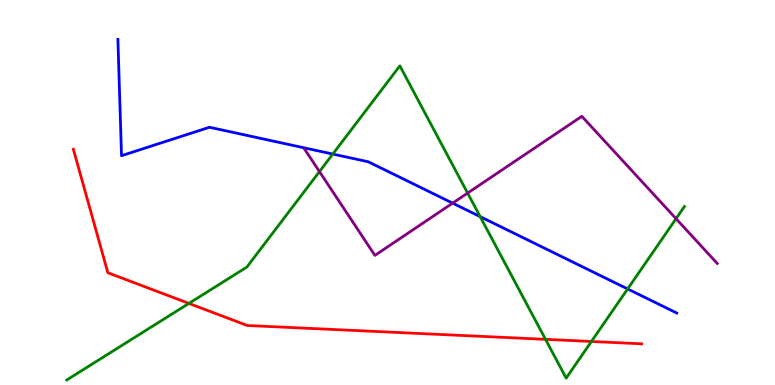[{'lines': ['blue', 'red'], 'intersections': []}, {'lines': ['green', 'red'], 'intersections': [{'x': 2.44, 'y': 2.12}, {'x': 7.04, 'y': 1.19}, {'x': 7.63, 'y': 1.13}]}, {'lines': ['purple', 'red'], 'intersections': []}, {'lines': ['blue', 'green'], 'intersections': [{'x': 4.29, 'y': 6.0}, {'x': 6.2, 'y': 4.37}, {'x': 8.1, 'y': 2.5}]}, {'lines': ['blue', 'purple'], 'intersections': [{'x': 5.84, 'y': 4.72}]}, {'lines': ['green', 'purple'], 'intersections': [{'x': 4.12, 'y': 5.54}, {'x': 6.03, 'y': 4.98}, {'x': 8.72, 'y': 4.32}]}]